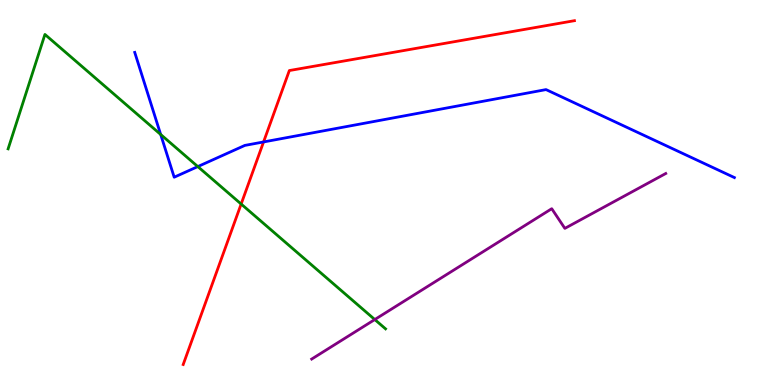[{'lines': ['blue', 'red'], 'intersections': [{'x': 3.4, 'y': 6.31}]}, {'lines': ['green', 'red'], 'intersections': [{'x': 3.11, 'y': 4.7}]}, {'lines': ['purple', 'red'], 'intersections': []}, {'lines': ['blue', 'green'], 'intersections': [{'x': 2.07, 'y': 6.51}, {'x': 2.55, 'y': 5.67}]}, {'lines': ['blue', 'purple'], 'intersections': []}, {'lines': ['green', 'purple'], 'intersections': [{'x': 4.84, 'y': 1.7}]}]